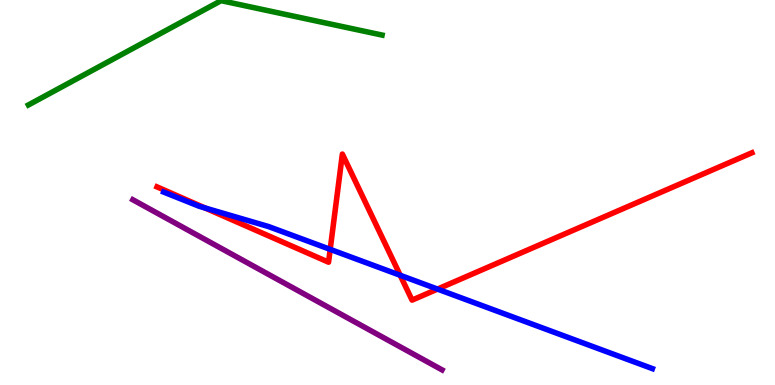[{'lines': ['blue', 'red'], 'intersections': [{'x': 2.65, 'y': 4.6}, {'x': 4.26, 'y': 3.52}, {'x': 5.16, 'y': 2.85}, {'x': 5.65, 'y': 2.49}]}, {'lines': ['green', 'red'], 'intersections': []}, {'lines': ['purple', 'red'], 'intersections': []}, {'lines': ['blue', 'green'], 'intersections': []}, {'lines': ['blue', 'purple'], 'intersections': []}, {'lines': ['green', 'purple'], 'intersections': []}]